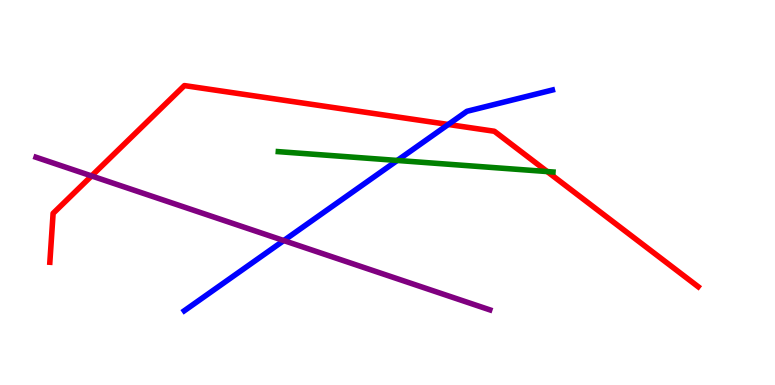[{'lines': ['blue', 'red'], 'intersections': [{'x': 5.78, 'y': 6.77}]}, {'lines': ['green', 'red'], 'intersections': [{'x': 7.06, 'y': 5.54}]}, {'lines': ['purple', 'red'], 'intersections': [{'x': 1.18, 'y': 5.43}]}, {'lines': ['blue', 'green'], 'intersections': [{'x': 5.13, 'y': 5.83}]}, {'lines': ['blue', 'purple'], 'intersections': [{'x': 3.66, 'y': 3.75}]}, {'lines': ['green', 'purple'], 'intersections': []}]